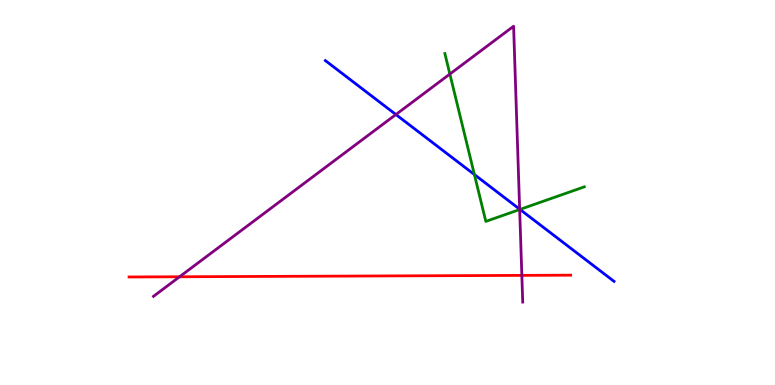[{'lines': ['blue', 'red'], 'intersections': []}, {'lines': ['green', 'red'], 'intersections': []}, {'lines': ['purple', 'red'], 'intersections': [{'x': 2.32, 'y': 2.81}, {'x': 6.73, 'y': 2.85}]}, {'lines': ['blue', 'green'], 'intersections': [{'x': 6.12, 'y': 5.47}, {'x': 6.71, 'y': 4.56}]}, {'lines': ['blue', 'purple'], 'intersections': [{'x': 5.11, 'y': 7.03}, {'x': 6.71, 'y': 4.57}]}, {'lines': ['green', 'purple'], 'intersections': [{'x': 5.8, 'y': 8.08}, {'x': 6.71, 'y': 4.56}]}]